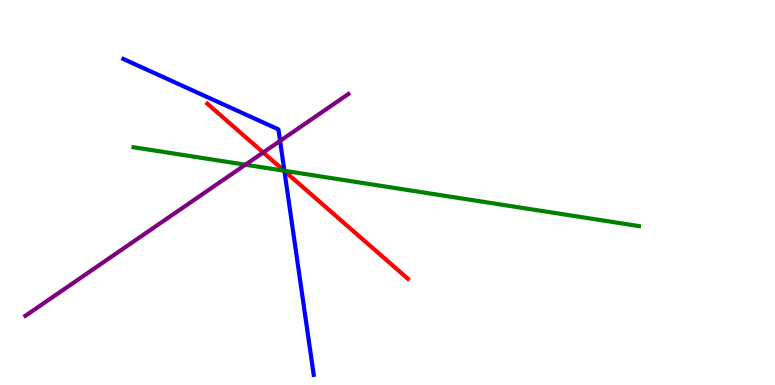[{'lines': ['blue', 'red'], 'intersections': [{'x': 3.67, 'y': 5.56}]}, {'lines': ['green', 'red'], 'intersections': [{'x': 3.67, 'y': 5.57}]}, {'lines': ['purple', 'red'], 'intersections': [{'x': 3.4, 'y': 6.04}]}, {'lines': ['blue', 'green'], 'intersections': [{'x': 3.67, 'y': 5.56}]}, {'lines': ['blue', 'purple'], 'intersections': [{'x': 3.61, 'y': 6.34}]}, {'lines': ['green', 'purple'], 'intersections': [{'x': 3.17, 'y': 5.72}]}]